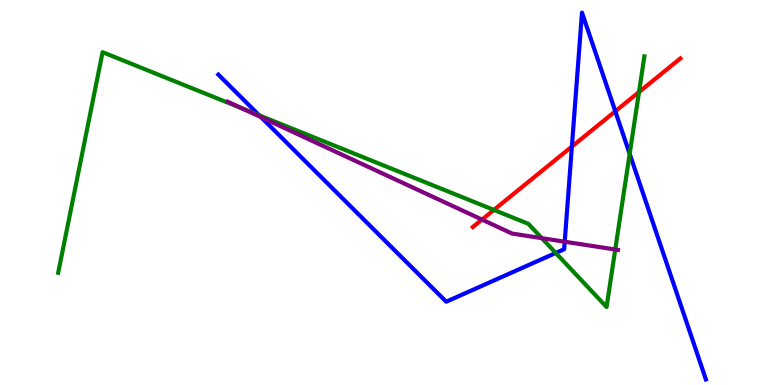[{'lines': ['blue', 'red'], 'intersections': [{'x': 7.38, 'y': 6.19}, {'x': 7.94, 'y': 7.11}]}, {'lines': ['green', 'red'], 'intersections': [{'x': 6.37, 'y': 4.55}, {'x': 8.25, 'y': 7.61}]}, {'lines': ['purple', 'red'], 'intersections': [{'x': 6.22, 'y': 4.3}]}, {'lines': ['blue', 'green'], 'intersections': [{'x': 3.34, 'y': 7.0}, {'x': 7.17, 'y': 3.43}, {'x': 8.12, 'y': 6.0}]}, {'lines': ['blue', 'purple'], 'intersections': [{'x': 3.37, 'y': 6.96}, {'x': 7.29, 'y': 3.72}]}, {'lines': ['green', 'purple'], 'intersections': [{'x': 3.13, 'y': 7.17}, {'x': 6.99, 'y': 3.81}, {'x': 7.94, 'y': 3.52}]}]